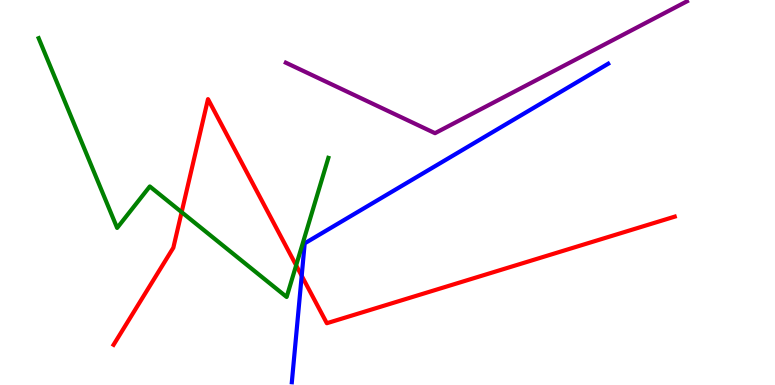[{'lines': ['blue', 'red'], 'intersections': [{'x': 3.89, 'y': 2.84}]}, {'lines': ['green', 'red'], 'intersections': [{'x': 2.34, 'y': 4.49}, {'x': 3.82, 'y': 3.11}]}, {'lines': ['purple', 'red'], 'intersections': []}, {'lines': ['blue', 'green'], 'intersections': []}, {'lines': ['blue', 'purple'], 'intersections': []}, {'lines': ['green', 'purple'], 'intersections': []}]